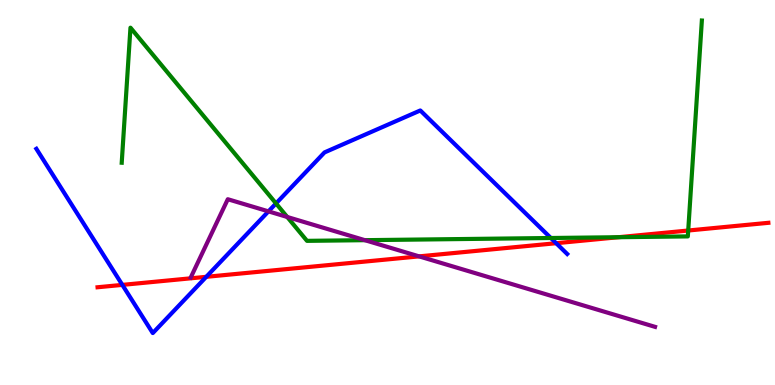[{'lines': ['blue', 'red'], 'intersections': [{'x': 1.58, 'y': 2.6}, {'x': 2.66, 'y': 2.81}, {'x': 7.18, 'y': 3.68}]}, {'lines': ['green', 'red'], 'intersections': [{'x': 7.98, 'y': 3.84}, {'x': 8.88, 'y': 4.01}]}, {'lines': ['purple', 'red'], 'intersections': [{'x': 5.41, 'y': 3.34}]}, {'lines': ['blue', 'green'], 'intersections': [{'x': 3.56, 'y': 4.72}, {'x': 7.11, 'y': 3.82}]}, {'lines': ['blue', 'purple'], 'intersections': [{'x': 3.46, 'y': 4.51}]}, {'lines': ['green', 'purple'], 'intersections': [{'x': 3.71, 'y': 4.36}, {'x': 4.71, 'y': 3.76}]}]